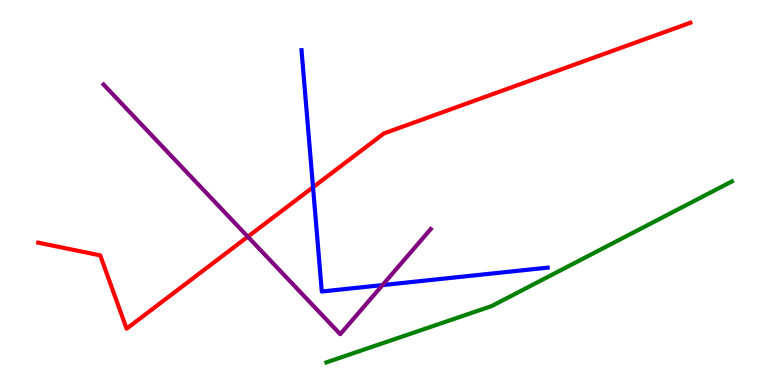[{'lines': ['blue', 'red'], 'intersections': [{'x': 4.04, 'y': 5.14}]}, {'lines': ['green', 'red'], 'intersections': []}, {'lines': ['purple', 'red'], 'intersections': [{'x': 3.2, 'y': 3.85}]}, {'lines': ['blue', 'green'], 'intersections': []}, {'lines': ['blue', 'purple'], 'intersections': [{'x': 4.94, 'y': 2.6}]}, {'lines': ['green', 'purple'], 'intersections': []}]